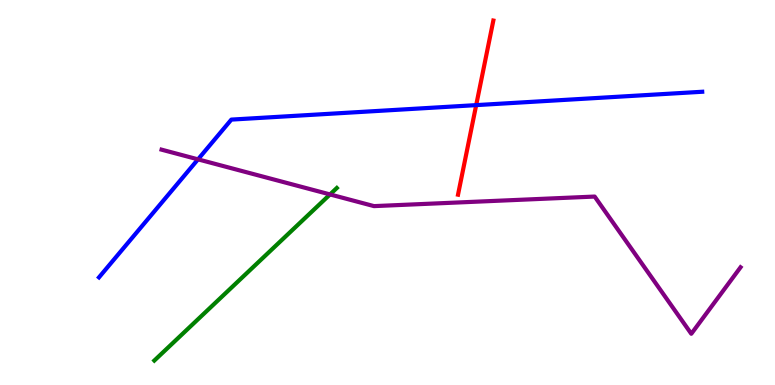[{'lines': ['blue', 'red'], 'intersections': [{'x': 6.14, 'y': 7.27}]}, {'lines': ['green', 'red'], 'intersections': []}, {'lines': ['purple', 'red'], 'intersections': []}, {'lines': ['blue', 'green'], 'intersections': []}, {'lines': ['blue', 'purple'], 'intersections': [{'x': 2.55, 'y': 5.86}]}, {'lines': ['green', 'purple'], 'intersections': [{'x': 4.26, 'y': 4.95}]}]